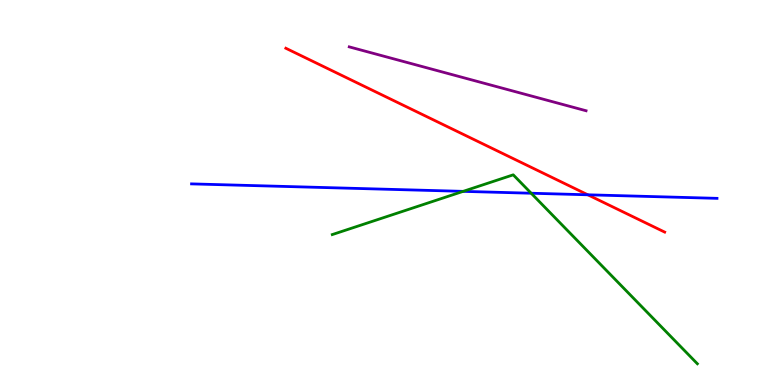[{'lines': ['blue', 'red'], 'intersections': [{'x': 7.58, 'y': 4.94}]}, {'lines': ['green', 'red'], 'intersections': []}, {'lines': ['purple', 'red'], 'intersections': []}, {'lines': ['blue', 'green'], 'intersections': [{'x': 5.98, 'y': 5.03}, {'x': 6.85, 'y': 4.98}]}, {'lines': ['blue', 'purple'], 'intersections': []}, {'lines': ['green', 'purple'], 'intersections': []}]